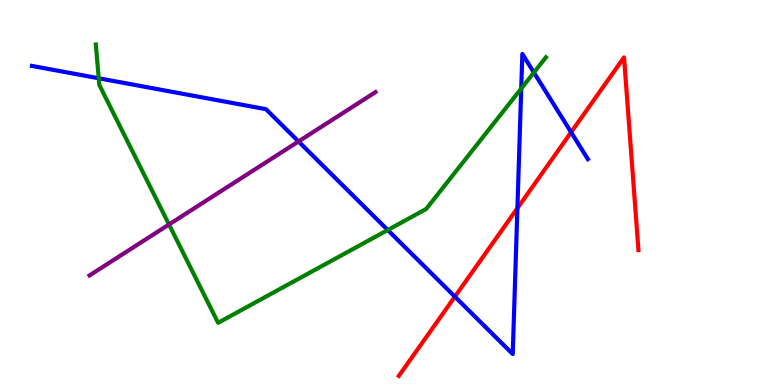[{'lines': ['blue', 'red'], 'intersections': [{'x': 5.87, 'y': 2.29}, {'x': 6.68, 'y': 4.59}, {'x': 7.37, 'y': 6.56}]}, {'lines': ['green', 'red'], 'intersections': []}, {'lines': ['purple', 'red'], 'intersections': []}, {'lines': ['blue', 'green'], 'intersections': [{'x': 1.27, 'y': 7.97}, {'x': 5.0, 'y': 4.03}, {'x': 6.73, 'y': 7.7}, {'x': 6.89, 'y': 8.12}]}, {'lines': ['blue', 'purple'], 'intersections': [{'x': 3.85, 'y': 6.33}]}, {'lines': ['green', 'purple'], 'intersections': [{'x': 2.18, 'y': 4.17}]}]